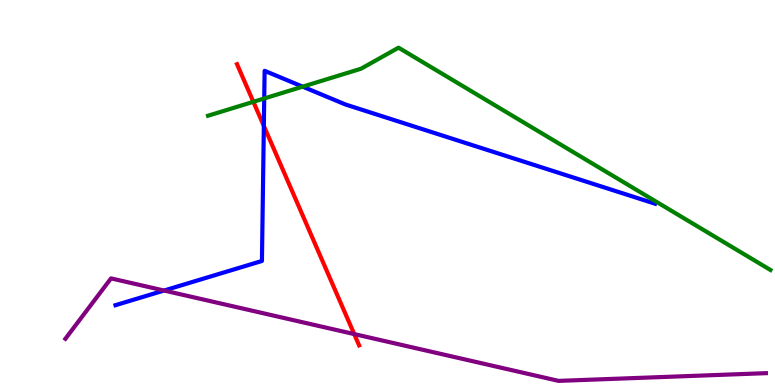[{'lines': ['blue', 'red'], 'intersections': [{'x': 3.4, 'y': 6.73}]}, {'lines': ['green', 'red'], 'intersections': [{'x': 3.27, 'y': 7.36}]}, {'lines': ['purple', 'red'], 'intersections': [{'x': 4.57, 'y': 1.32}]}, {'lines': ['blue', 'green'], 'intersections': [{'x': 3.41, 'y': 7.44}, {'x': 3.91, 'y': 7.75}]}, {'lines': ['blue', 'purple'], 'intersections': [{'x': 2.12, 'y': 2.45}]}, {'lines': ['green', 'purple'], 'intersections': []}]